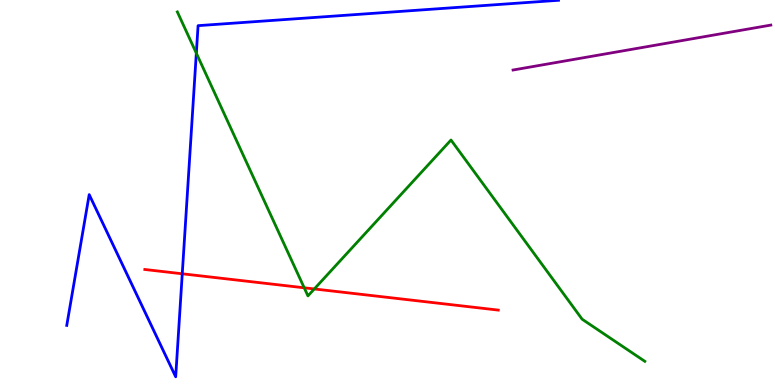[{'lines': ['blue', 'red'], 'intersections': [{'x': 2.35, 'y': 2.89}]}, {'lines': ['green', 'red'], 'intersections': [{'x': 3.93, 'y': 2.52}, {'x': 4.06, 'y': 2.49}]}, {'lines': ['purple', 'red'], 'intersections': []}, {'lines': ['blue', 'green'], 'intersections': [{'x': 2.53, 'y': 8.62}]}, {'lines': ['blue', 'purple'], 'intersections': []}, {'lines': ['green', 'purple'], 'intersections': []}]